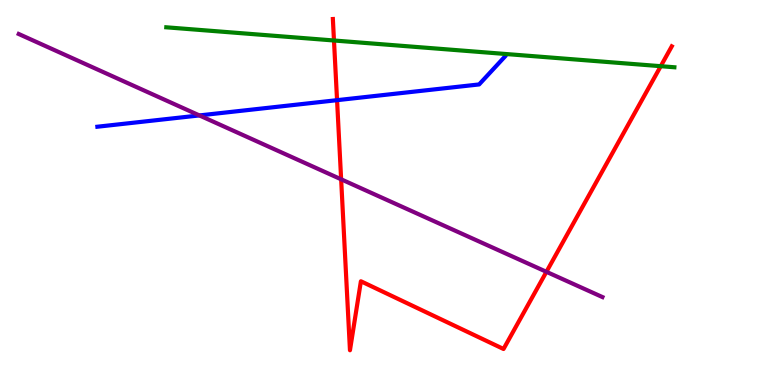[{'lines': ['blue', 'red'], 'intersections': [{'x': 4.35, 'y': 7.4}]}, {'lines': ['green', 'red'], 'intersections': [{'x': 4.31, 'y': 8.95}, {'x': 8.53, 'y': 8.28}]}, {'lines': ['purple', 'red'], 'intersections': [{'x': 4.4, 'y': 5.34}, {'x': 7.05, 'y': 2.94}]}, {'lines': ['blue', 'green'], 'intersections': []}, {'lines': ['blue', 'purple'], 'intersections': [{'x': 2.57, 'y': 7.0}]}, {'lines': ['green', 'purple'], 'intersections': []}]